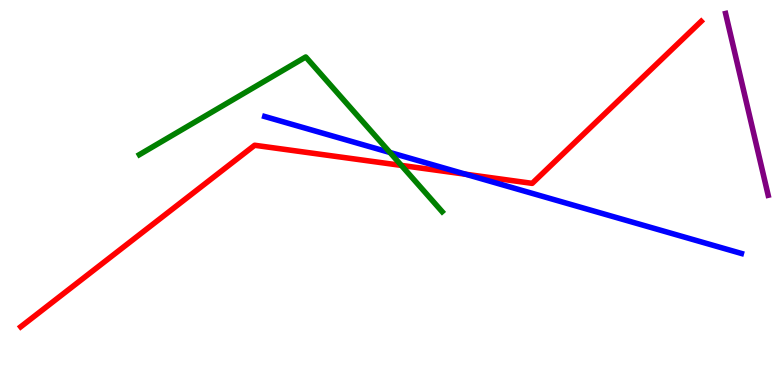[{'lines': ['blue', 'red'], 'intersections': [{'x': 6.01, 'y': 5.47}]}, {'lines': ['green', 'red'], 'intersections': [{'x': 5.18, 'y': 5.7}]}, {'lines': ['purple', 'red'], 'intersections': []}, {'lines': ['blue', 'green'], 'intersections': [{'x': 5.03, 'y': 6.04}]}, {'lines': ['blue', 'purple'], 'intersections': []}, {'lines': ['green', 'purple'], 'intersections': []}]